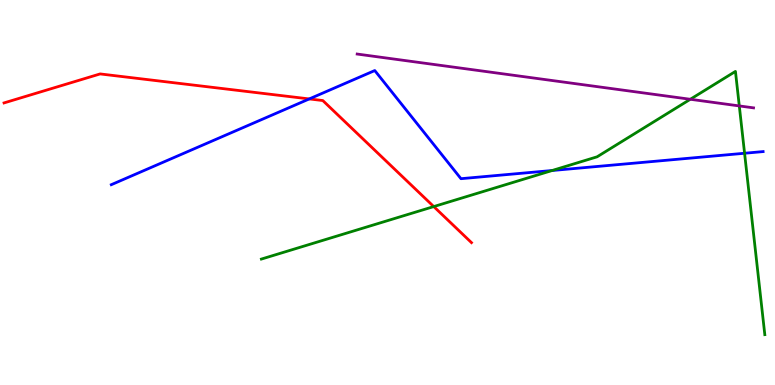[{'lines': ['blue', 'red'], 'intersections': [{'x': 3.99, 'y': 7.43}]}, {'lines': ['green', 'red'], 'intersections': [{'x': 5.6, 'y': 4.63}]}, {'lines': ['purple', 'red'], 'intersections': []}, {'lines': ['blue', 'green'], 'intersections': [{'x': 7.12, 'y': 5.57}, {'x': 9.61, 'y': 6.02}]}, {'lines': ['blue', 'purple'], 'intersections': []}, {'lines': ['green', 'purple'], 'intersections': [{'x': 8.91, 'y': 7.42}, {'x': 9.54, 'y': 7.25}]}]